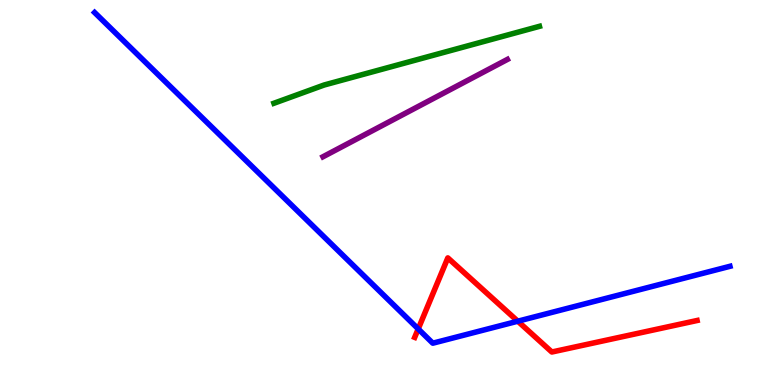[{'lines': ['blue', 'red'], 'intersections': [{'x': 5.4, 'y': 1.46}, {'x': 6.68, 'y': 1.66}]}, {'lines': ['green', 'red'], 'intersections': []}, {'lines': ['purple', 'red'], 'intersections': []}, {'lines': ['blue', 'green'], 'intersections': []}, {'lines': ['blue', 'purple'], 'intersections': []}, {'lines': ['green', 'purple'], 'intersections': []}]